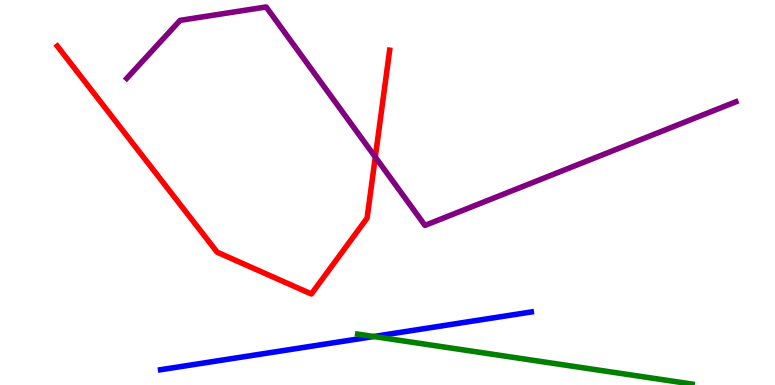[{'lines': ['blue', 'red'], 'intersections': []}, {'lines': ['green', 'red'], 'intersections': []}, {'lines': ['purple', 'red'], 'intersections': [{'x': 4.84, 'y': 5.92}]}, {'lines': ['blue', 'green'], 'intersections': [{'x': 4.82, 'y': 1.26}]}, {'lines': ['blue', 'purple'], 'intersections': []}, {'lines': ['green', 'purple'], 'intersections': []}]